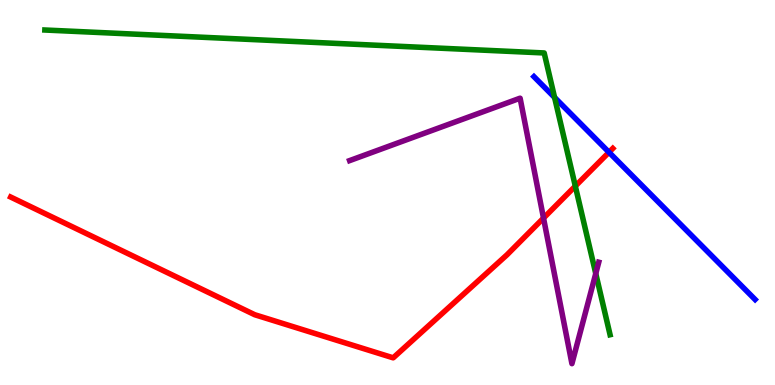[{'lines': ['blue', 'red'], 'intersections': [{'x': 7.86, 'y': 6.04}]}, {'lines': ['green', 'red'], 'intersections': [{'x': 7.42, 'y': 5.17}]}, {'lines': ['purple', 'red'], 'intersections': [{'x': 7.01, 'y': 4.34}]}, {'lines': ['blue', 'green'], 'intersections': [{'x': 7.16, 'y': 7.47}]}, {'lines': ['blue', 'purple'], 'intersections': []}, {'lines': ['green', 'purple'], 'intersections': [{'x': 7.69, 'y': 2.89}]}]